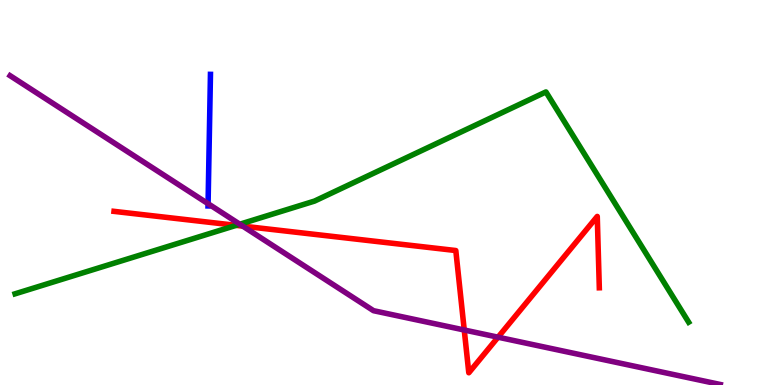[{'lines': ['blue', 'red'], 'intersections': []}, {'lines': ['green', 'red'], 'intersections': [{'x': 3.05, 'y': 4.15}]}, {'lines': ['purple', 'red'], 'intersections': [{'x': 3.13, 'y': 4.13}, {'x': 5.99, 'y': 1.43}, {'x': 6.43, 'y': 1.24}]}, {'lines': ['blue', 'green'], 'intersections': []}, {'lines': ['blue', 'purple'], 'intersections': [{'x': 2.68, 'y': 4.71}]}, {'lines': ['green', 'purple'], 'intersections': [{'x': 3.09, 'y': 4.18}]}]